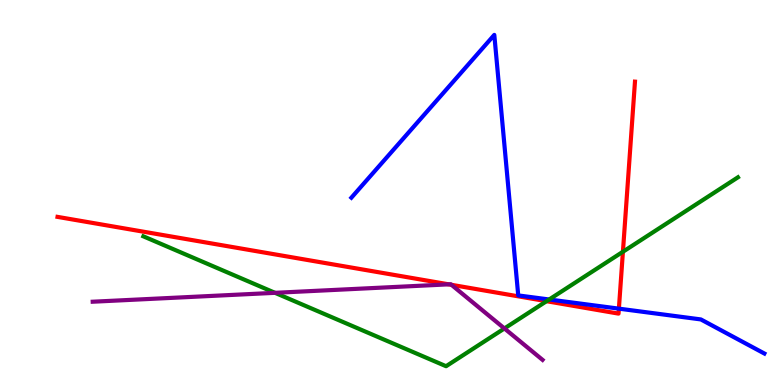[{'lines': ['blue', 'red'], 'intersections': [{'x': 7.99, 'y': 1.98}]}, {'lines': ['green', 'red'], 'intersections': [{'x': 7.05, 'y': 2.18}, {'x': 8.04, 'y': 3.46}]}, {'lines': ['purple', 'red'], 'intersections': [{'x': 5.79, 'y': 2.61}, {'x': 5.83, 'y': 2.6}]}, {'lines': ['blue', 'green'], 'intersections': [{'x': 7.09, 'y': 2.22}]}, {'lines': ['blue', 'purple'], 'intersections': []}, {'lines': ['green', 'purple'], 'intersections': [{'x': 3.55, 'y': 2.39}, {'x': 6.51, 'y': 1.47}]}]